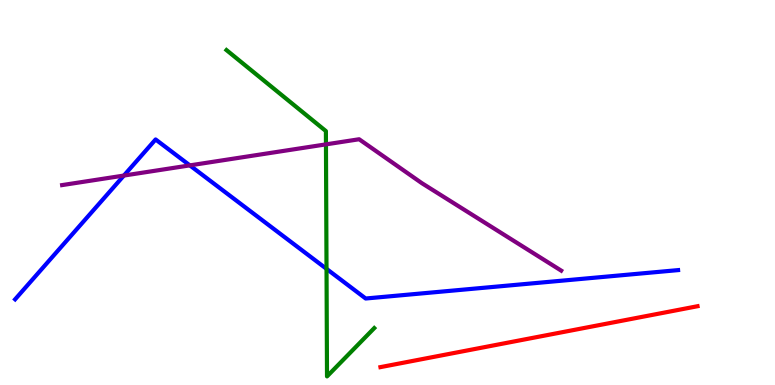[{'lines': ['blue', 'red'], 'intersections': []}, {'lines': ['green', 'red'], 'intersections': []}, {'lines': ['purple', 'red'], 'intersections': []}, {'lines': ['blue', 'green'], 'intersections': [{'x': 4.21, 'y': 3.02}]}, {'lines': ['blue', 'purple'], 'intersections': [{'x': 1.6, 'y': 5.44}, {'x': 2.45, 'y': 5.7}]}, {'lines': ['green', 'purple'], 'intersections': [{'x': 4.21, 'y': 6.25}]}]